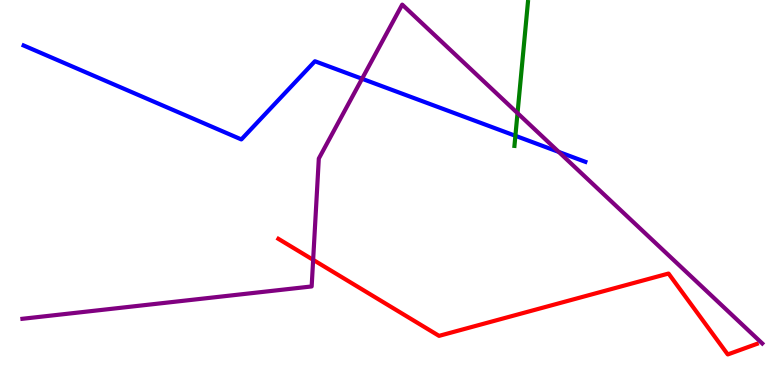[{'lines': ['blue', 'red'], 'intersections': []}, {'lines': ['green', 'red'], 'intersections': []}, {'lines': ['purple', 'red'], 'intersections': [{'x': 4.04, 'y': 3.25}]}, {'lines': ['blue', 'green'], 'intersections': [{'x': 6.65, 'y': 6.47}]}, {'lines': ['blue', 'purple'], 'intersections': [{'x': 4.67, 'y': 7.95}, {'x': 7.21, 'y': 6.05}]}, {'lines': ['green', 'purple'], 'intersections': [{'x': 6.68, 'y': 7.06}]}]